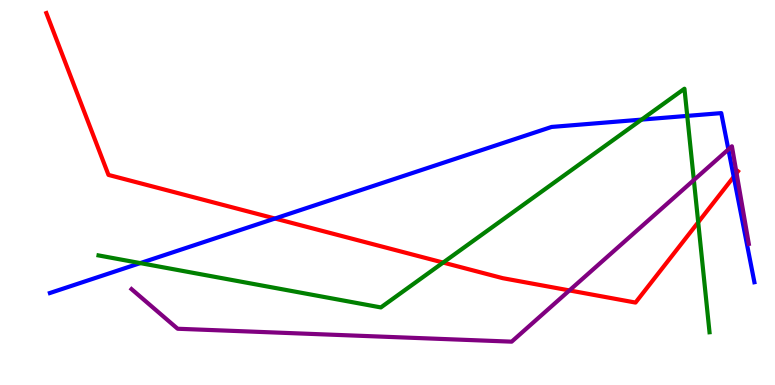[{'lines': ['blue', 'red'], 'intersections': [{'x': 3.55, 'y': 4.32}, {'x': 9.47, 'y': 5.41}]}, {'lines': ['green', 'red'], 'intersections': [{'x': 5.72, 'y': 3.18}, {'x': 9.01, 'y': 4.23}]}, {'lines': ['purple', 'red'], 'intersections': [{'x': 7.35, 'y': 2.46}, {'x': 9.5, 'y': 5.5}]}, {'lines': ['blue', 'green'], 'intersections': [{'x': 1.81, 'y': 3.17}, {'x': 8.28, 'y': 6.89}, {'x': 8.87, 'y': 6.99}]}, {'lines': ['blue', 'purple'], 'intersections': [{'x': 9.4, 'y': 6.12}]}, {'lines': ['green', 'purple'], 'intersections': [{'x': 8.95, 'y': 5.32}]}]